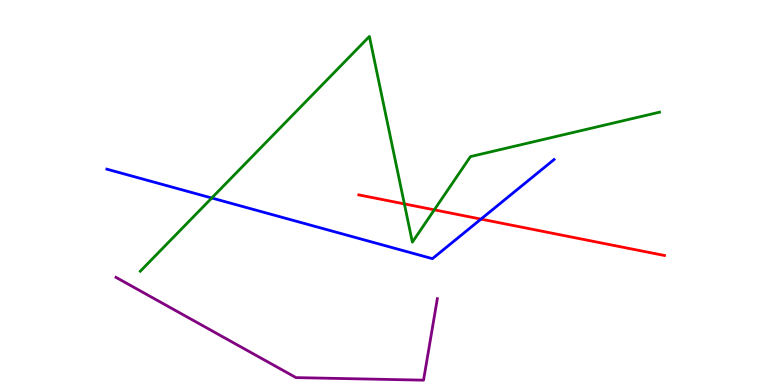[{'lines': ['blue', 'red'], 'intersections': [{'x': 6.21, 'y': 4.31}]}, {'lines': ['green', 'red'], 'intersections': [{'x': 5.22, 'y': 4.7}, {'x': 5.6, 'y': 4.55}]}, {'lines': ['purple', 'red'], 'intersections': []}, {'lines': ['blue', 'green'], 'intersections': [{'x': 2.73, 'y': 4.86}]}, {'lines': ['blue', 'purple'], 'intersections': []}, {'lines': ['green', 'purple'], 'intersections': []}]